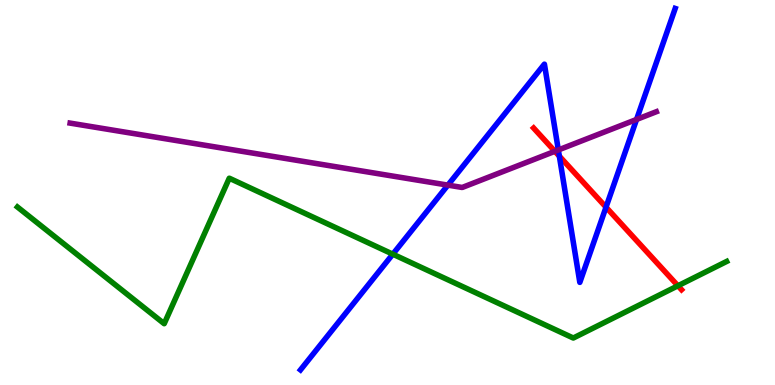[{'lines': ['blue', 'red'], 'intersections': [{'x': 7.22, 'y': 5.94}, {'x': 7.82, 'y': 4.62}]}, {'lines': ['green', 'red'], 'intersections': [{'x': 8.75, 'y': 2.58}]}, {'lines': ['purple', 'red'], 'intersections': [{'x': 7.16, 'y': 6.07}]}, {'lines': ['blue', 'green'], 'intersections': [{'x': 5.07, 'y': 3.4}]}, {'lines': ['blue', 'purple'], 'intersections': [{'x': 5.78, 'y': 5.19}, {'x': 7.2, 'y': 6.1}, {'x': 8.21, 'y': 6.9}]}, {'lines': ['green', 'purple'], 'intersections': []}]